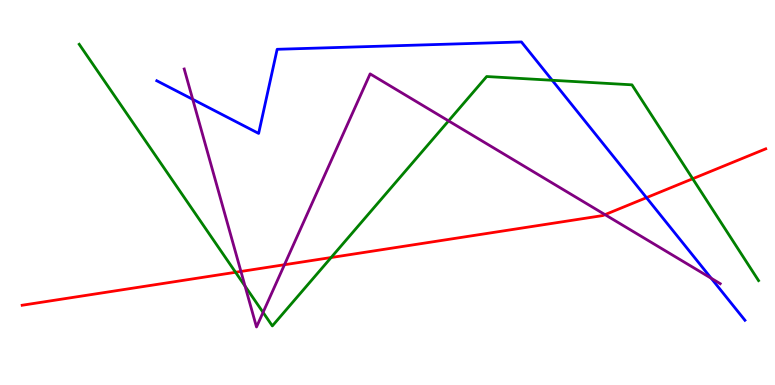[{'lines': ['blue', 'red'], 'intersections': [{'x': 8.34, 'y': 4.87}]}, {'lines': ['green', 'red'], 'intersections': [{'x': 3.04, 'y': 2.93}, {'x': 4.27, 'y': 3.31}, {'x': 8.94, 'y': 5.36}]}, {'lines': ['purple', 'red'], 'intersections': [{'x': 3.11, 'y': 2.95}, {'x': 3.67, 'y': 3.12}, {'x': 7.81, 'y': 4.43}]}, {'lines': ['blue', 'green'], 'intersections': [{'x': 7.13, 'y': 7.92}]}, {'lines': ['blue', 'purple'], 'intersections': [{'x': 2.49, 'y': 7.42}, {'x': 9.18, 'y': 2.77}]}, {'lines': ['green', 'purple'], 'intersections': [{'x': 3.16, 'y': 2.57}, {'x': 3.39, 'y': 1.89}, {'x': 5.79, 'y': 6.86}]}]